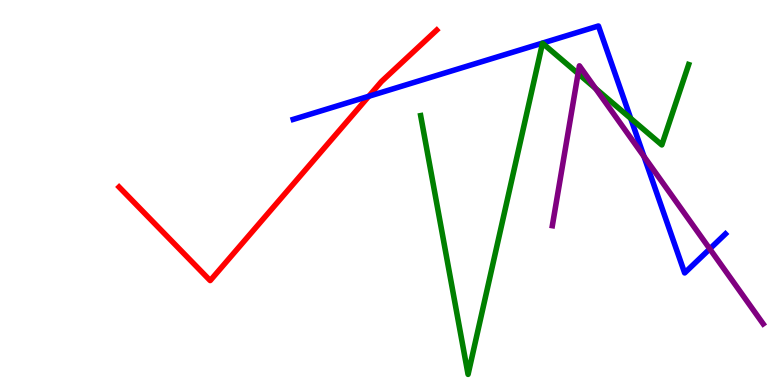[{'lines': ['blue', 'red'], 'intersections': [{'x': 4.76, 'y': 7.5}]}, {'lines': ['green', 'red'], 'intersections': []}, {'lines': ['purple', 'red'], 'intersections': []}, {'lines': ['blue', 'green'], 'intersections': [{'x': 8.14, 'y': 6.92}]}, {'lines': ['blue', 'purple'], 'intersections': [{'x': 8.31, 'y': 5.93}, {'x': 9.16, 'y': 3.54}]}, {'lines': ['green', 'purple'], 'intersections': [{'x': 7.46, 'y': 8.09}, {'x': 7.68, 'y': 7.7}]}]